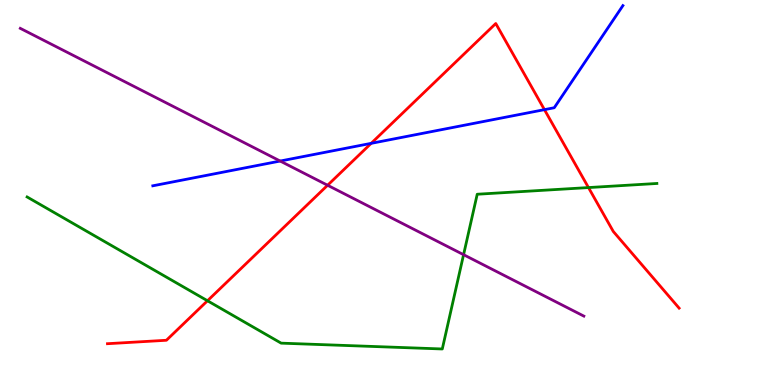[{'lines': ['blue', 'red'], 'intersections': [{'x': 4.79, 'y': 6.28}, {'x': 7.03, 'y': 7.15}]}, {'lines': ['green', 'red'], 'intersections': [{'x': 2.68, 'y': 2.19}, {'x': 7.59, 'y': 5.13}]}, {'lines': ['purple', 'red'], 'intersections': [{'x': 4.23, 'y': 5.19}]}, {'lines': ['blue', 'green'], 'intersections': []}, {'lines': ['blue', 'purple'], 'intersections': [{'x': 3.62, 'y': 5.82}]}, {'lines': ['green', 'purple'], 'intersections': [{'x': 5.98, 'y': 3.38}]}]